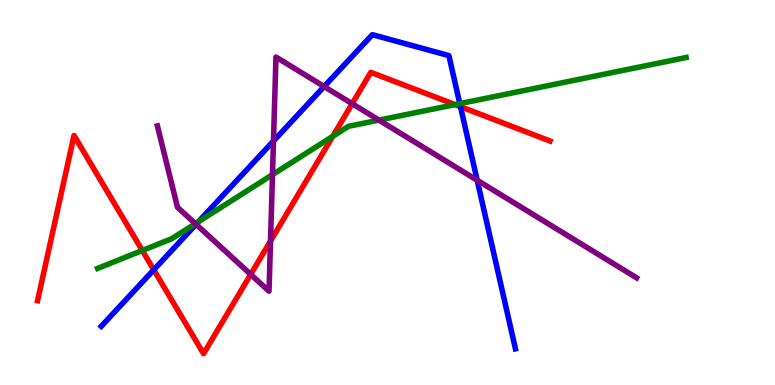[{'lines': ['blue', 'red'], 'intersections': [{'x': 1.98, 'y': 2.99}, {'x': 5.94, 'y': 7.23}]}, {'lines': ['green', 'red'], 'intersections': [{'x': 1.84, 'y': 3.49}, {'x': 4.29, 'y': 6.46}, {'x': 5.87, 'y': 7.28}]}, {'lines': ['purple', 'red'], 'intersections': [{'x': 3.23, 'y': 2.87}, {'x': 3.49, 'y': 3.74}, {'x': 4.54, 'y': 7.31}]}, {'lines': ['blue', 'green'], 'intersections': [{'x': 2.56, 'y': 4.24}, {'x': 5.93, 'y': 7.31}]}, {'lines': ['blue', 'purple'], 'intersections': [{'x': 2.53, 'y': 4.17}, {'x': 3.53, 'y': 6.34}, {'x': 4.18, 'y': 7.75}, {'x': 6.16, 'y': 5.32}]}, {'lines': ['green', 'purple'], 'intersections': [{'x': 2.52, 'y': 4.19}, {'x': 3.52, 'y': 5.46}, {'x': 4.89, 'y': 6.88}]}]